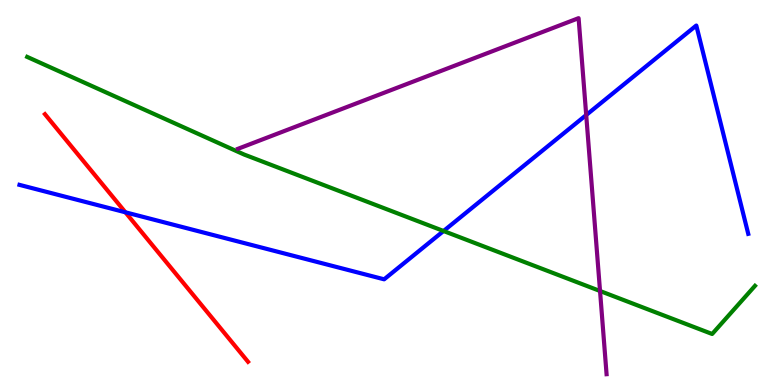[{'lines': ['blue', 'red'], 'intersections': [{'x': 1.62, 'y': 4.49}]}, {'lines': ['green', 'red'], 'intersections': []}, {'lines': ['purple', 'red'], 'intersections': []}, {'lines': ['blue', 'green'], 'intersections': [{'x': 5.72, 'y': 4.0}]}, {'lines': ['blue', 'purple'], 'intersections': [{'x': 7.56, 'y': 7.01}]}, {'lines': ['green', 'purple'], 'intersections': [{'x': 7.74, 'y': 2.44}]}]